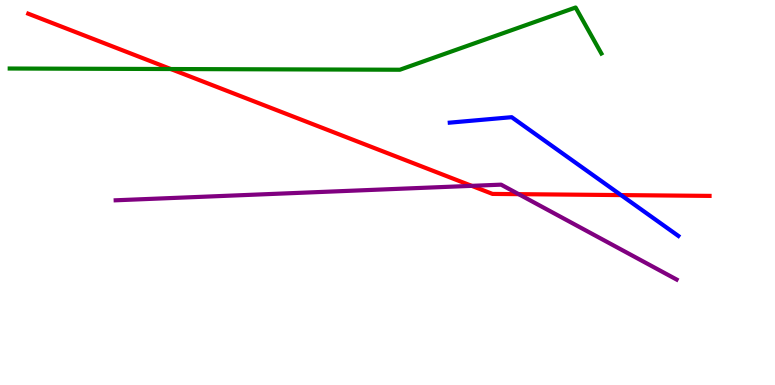[{'lines': ['blue', 'red'], 'intersections': [{'x': 8.01, 'y': 4.93}]}, {'lines': ['green', 'red'], 'intersections': [{'x': 2.2, 'y': 8.21}]}, {'lines': ['purple', 'red'], 'intersections': [{'x': 6.09, 'y': 5.17}, {'x': 6.69, 'y': 4.96}]}, {'lines': ['blue', 'green'], 'intersections': []}, {'lines': ['blue', 'purple'], 'intersections': []}, {'lines': ['green', 'purple'], 'intersections': []}]